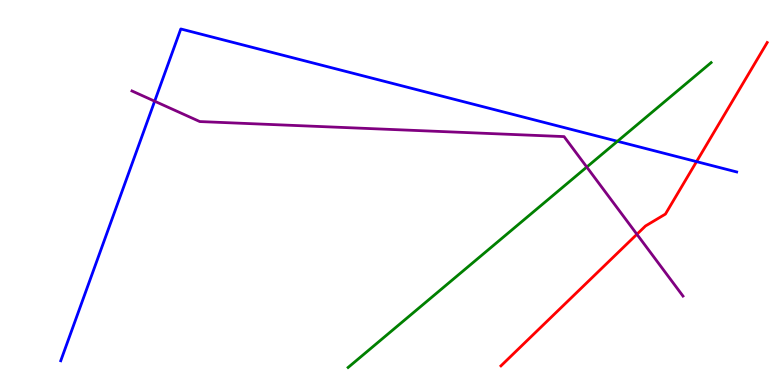[{'lines': ['blue', 'red'], 'intersections': [{'x': 8.99, 'y': 5.8}]}, {'lines': ['green', 'red'], 'intersections': []}, {'lines': ['purple', 'red'], 'intersections': [{'x': 8.22, 'y': 3.91}]}, {'lines': ['blue', 'green'], 'intersections': [{'x': 7.97, 'y': 6.33}]}, {'lines': ['blue', 'purple'], 'intersections': [{'x': 2.0, 'y': 7.37}]}, {'lines': ['green', 'purple'], 'intersections': [{'x': 7.57, 'y': 5.66}]}]